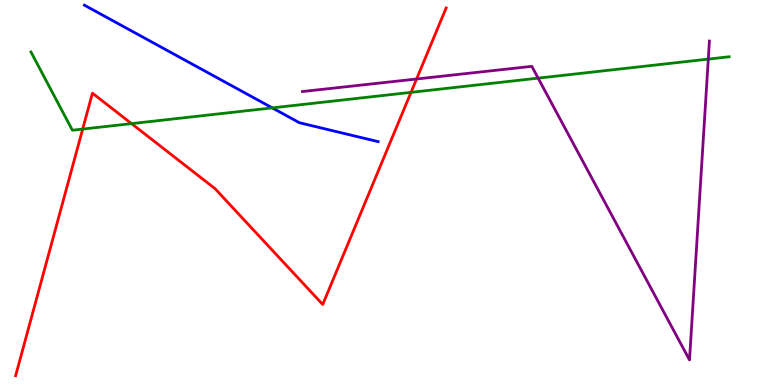[{'lines': ['blue', 'red'], 'intersections': []}, {'lines': ['green', 'red'], 'intersections': [{'x': 1.07, 'y': 6.65}, {'x': 1.7, 'y': 6.79}, {'x': 5.3, 'y': 7.6}]}, {'lines': ['purple', 'red'], 'intersections': [{'x': 5.38, 'y': 7.95}]}, {'lines': ['blue', 'green'], 'intersections': [{'x': 3.51, 'y': 7.2}]}, {'lines': ['blue', 'purple'], 'intersections': []}, {'lines': ['green', 'purple'], 'intersections': [{'x': 6.94, 'y': 7.97}, {'x': 9.14, 'y': 8.46}]}]